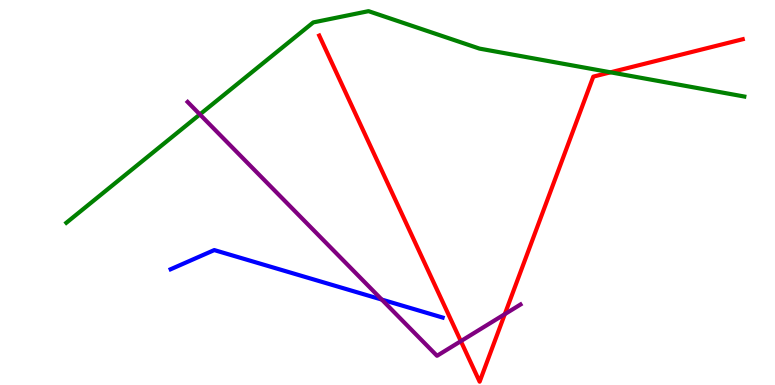[{'lines': ['blue', 'red'], 'intersections': []}, {'lines': ['green', 'red'], 'intersections': [{'x': 7.88, 'y': 8.12}]}, {'lines': ['purple', 'red'], 'intersections': [{'x': 5.95, 'y': 1.14}, {'x': 6.51, 'y': 1.84}]}, {'lines': ['blue', 'green'], 'intersections': []}, {'lines': ['blue', 'purple'], 'intersections': [{'x': 4.93, 'y': 2.22}]}, {'lines': ['green', 'purple'], 'intersections': [{'x': 2.58, 'y': 7.03}]}]